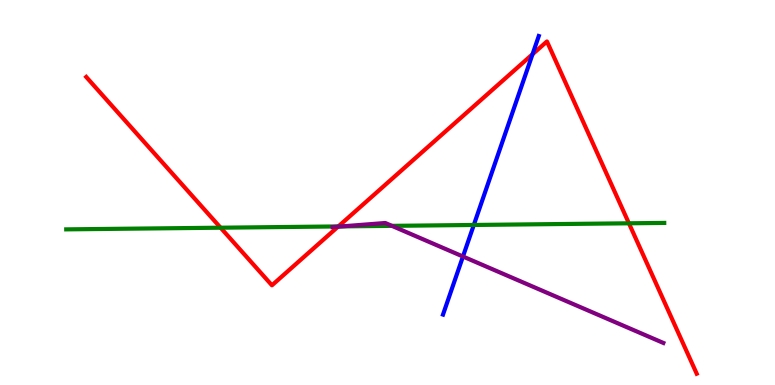[{'lines': ['blue', 'red'], 'intersections': [{'x': 6.87, 'y': 8.59}]}, {'lines': ['green', 'red'], 'intersections': [{'x': 2.85, 'y': 4.09}, {'x': 4.37, 'y': 4.12}, {'x': 8.12, 'y': 4.2}]}, {'lines': ['purple', 'red'], 'intersections': [{'x': 4.36, 'y': 4.11}]}, {'lines': ['blue', 'green'], 'intersections': [{'x': 6.11, 'y': 4.16}]}, {'lines': ['blue', 'purple'], 'intersections': [{'x': 5.97, 'y': 3.34}]}, {'lines': ['green', 'purple'], 'intersections': [{'x': 4.41, 'y': 4.12}, {'x': 5.06, 'y': 4.13}]}]